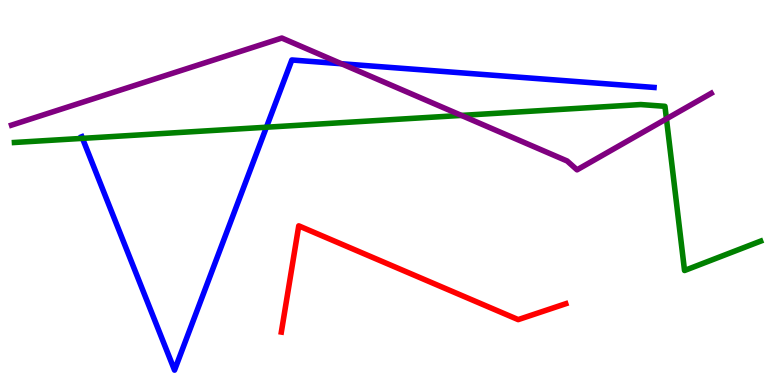[{'lines': ['blue', 'red'], 'intersections': []}, {'lines': ['green', 'red'], 'intersections': []}, {'lines': ['purple', 'red'], 'intersections': []}, {'lines': ['blue', 'green'], 'intersections': [{'x': 1.06, 'y': 6.41}, {'x': 3.44, 'y': 6.7}]}, {'lines': ['blue', 'purple'], 'intersections': [{'x': 4.41, 'y': 8.34}]}, {'lines': ['green', 'purple'], 'intersections': [{'x': 5.95, 'y': 7.0}, {'x': 8.6, 'y': 6.91}]}]